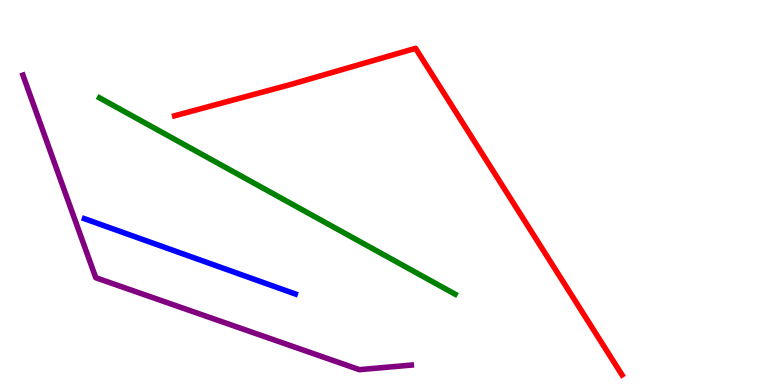[{'lines': ['blue', 'red'], 'intersections': []}, {'lines': ['green', 'red'], 'intersections': []}, {'lines': ['purple', 'red'], 'intersections': []}, {'lines': ['blue', 'green'], 'intersections': []}, {'lines': ['blue', 'purple'], 'intersections': []}, {'lines': ['green', 'purple'], 'intersections': []}]